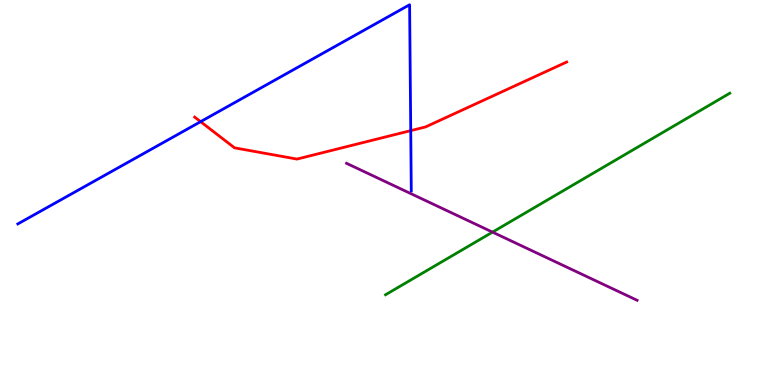[{'lines': ['blue', 'red'], 'intersections': [{'x': 2.59, 'y': 6.84}, {'x': 5.3, 'y': 6.61}]}, {'lines': ['green', 'red'], 'intersections': []}, {'lines': ['purple', 'red'], 'intersections': []}, {'lines': ['blue', 'green'], 'intersections': []}, {'lines': ['blue', 'purple'], 'intersections': []}, {'lines': ['green', 'purple'], 'intersections': [{'x': 6.36, 'y': 3.97}]}]